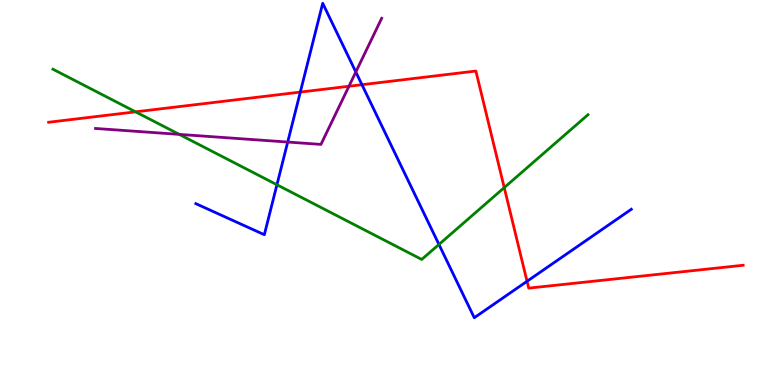[{'lines': ['blue', 'red'], 'intersections': [{'x': 3.87, 'y': 7.61}, {'x': 4.67, 'y': 7.8}, {'x': 6.8, 'y': 2.69}]}, {'lines': ['green', 'red'], 'intersections': [{'x': 1.75, 'y': 7.1}, {'x': 6.51, 'y': 5.13}]}, {'lines': ['purple', 'red'], 'intersections': [{'x': 4.5, 'y': 7.76}]}, {'lines': ['blue', 'green'], 'intersections': [{'x': 3.57, 'y': 5.2}, {'x': 5.66, 'y': 3.65}]}, {'lines': ['blue', 'purple'], 'intersections': [{'x': 3.71, 'y': 6.31}, {'x': 4.59, 'y': 8.13}]}, {'lines': ['green', 'purple'], 'intersections': [{'x': 2.31, 'y': 6.51}]}]